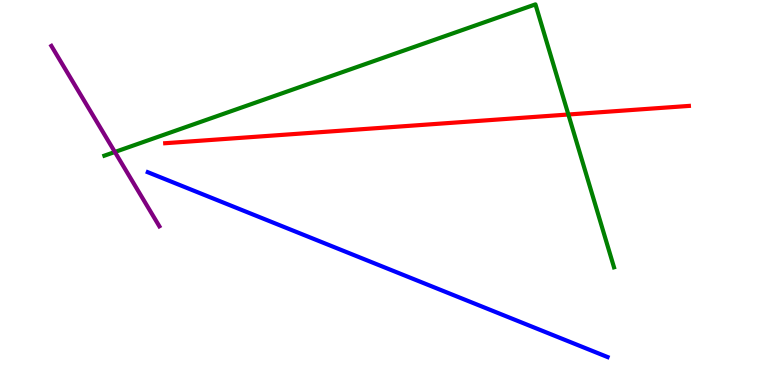[{'lines': ['blue', 'red'], 'intersections': []}, {'lines': ['green', 'red'], 'intersections': [{'x': 7.33, 'y': 7.03}]}, {'lines': ['purple', 'red'], 'intersections': []}, {'lines': ['blue', 'green'], 'intersections': []}, {'lines': ['blue', 'purple'], 'intersections': []}, {'lines': ['green', 'purple'], 'intersections': [{'x': 1.48, 'y': 6.05}]}]